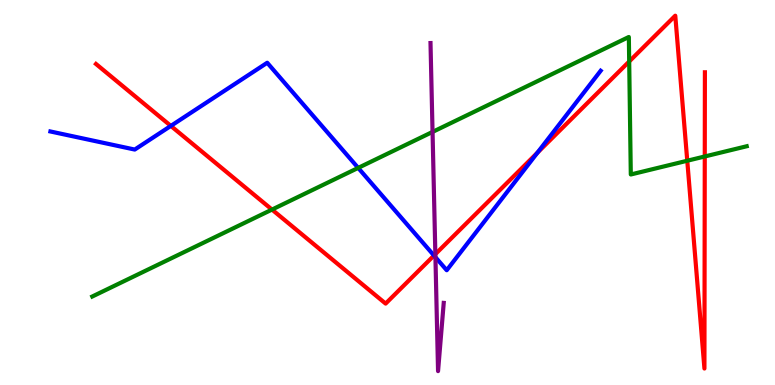[{'lines': ['blue', 'red'], 'intersections': [{'x': 2.2, 'y': 6.73}, {'x': 5.6, 'y': 3.36}, {'x': 6.93, 'y': 6.03}]}, {'lines': ['green', 'red'], 'intersections': [{'x': 3.51, 'y': 4.56}, {'x': 8.12, 'y': 8.4}, {'x': 8.87, 'y': 5.83}, {'x': 9.09, 'y': 5.94}]}, {'lines': ['purple', 'red'], 'intersections': [{'x': 5.62, 'y': 3.4}]}, {'lines': ['blue', 'green'], 'intersections': [{'x': 4.62, 'y': 5.64}]}, {'lines': ['blue', 'purple'], 'intersections': [{'x': 5.62, 'y': 3.32}]}, {'lines': ['green', 'purple'], 'intersections': [{'x': 5.58, 'y': 6.57}]}]